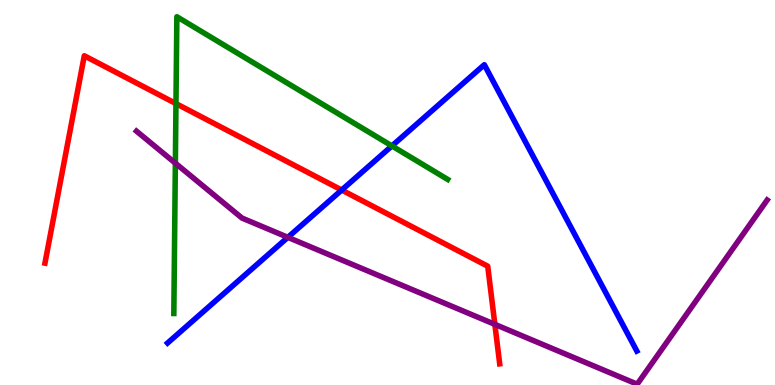[{'lines': ['blue', 'red'], 'intersections': [{'x': 4.41, 'y': 5.06}]}, {'lines': ['green', 'red'], 'intersections': [{'x': 2.27, 'y': 7.31}]}, {'lines': ['purple', 'red'], 'intersections': [{'x': 6.39, 'y': 1.58}]}, {'lines': ['blue', 'green'], 'intersections': [{'x': 5.06, 'y': 6.21}]}, {'lines': ['blue', 'purple'], 'intersections': [{'x': 3.71, 'y': 3.84}]}, {'lines': ['green', 'purple'], 'intersections': [{'x': 2.26, 'y': 5.76}]}]